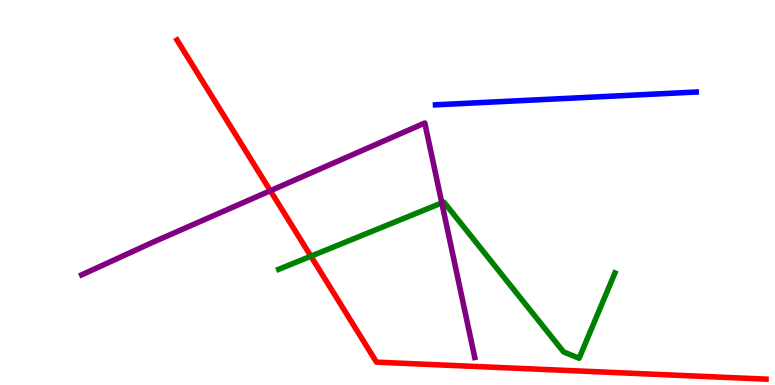[{'lines': ['blue', 'red'], 'intersections': []}, {'lines': ['green', 'red'], 'intersections': [{'x': 4.01, 'y': 3.35}]}, {'lines': ['purple', 'red'], 'intersections': [{'x': 3.49, 'y': 5.05}]}, {'lines': ['blue', 'green'], 'intersections': []}, {'lines': ['blue', 'purple'], 'intersections': []}, {'lines': ['green', 'purple'], 'intersections': [{'x': 5.7, 'y': 4.73}]}]